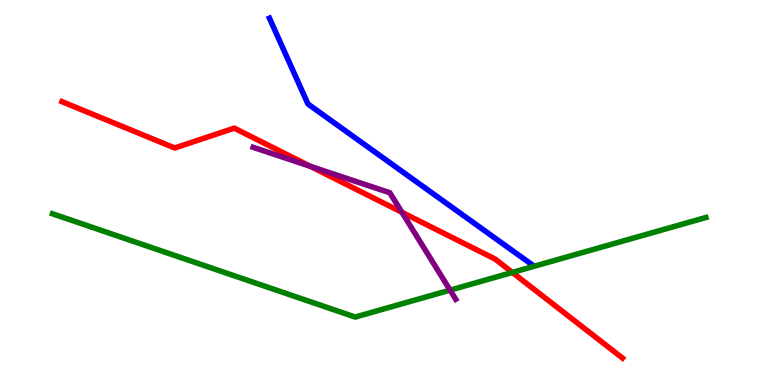[{'lines': ['blue', 'red'], 'intersections': []}, {'lines': ['green', 'red'], 'intersections': [{'x': 6.61, 'y': 2.92}]}, {'lines': ['purple', 'red'], 'intersections': [{'x': 4.0, 'y': 5.68}, {'x': 5.19, 'y': 4.49}]}, {'lines': ['blue', 'green'], 'intersections': []}, {'lines': ['blue', 'purple'], 'intersections': []}, {'lines': ['green', 'purple'], 'intersections': [{'x': 5.81, 'y': 2.46}]}]